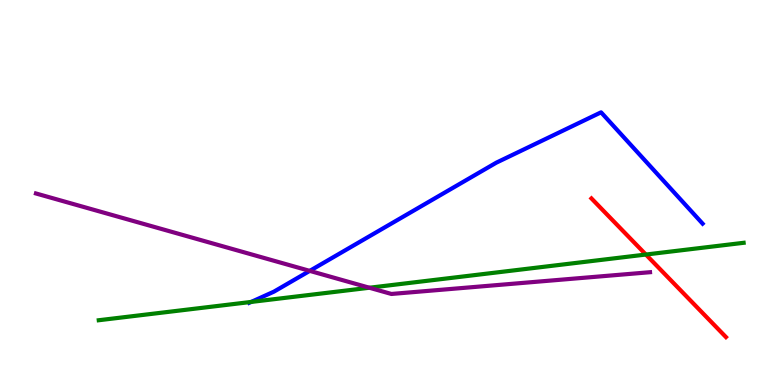[{'lines': ['blue', 'red'], 'intersections': []}, {'lines': ['green', 'red'], 'intersections': [{'x': 8.33, 'y': 3.39}]}, {'lines': ['purple', 'red'], 'intersections': []}, {'lines': ['blue', 'green'], 'intersections': [{'x': 3.24, 'y': 2.16}]}, {'lines': ['blue', 'purple'], 'intersections': [{'x': 4.0, 'y': 2.96}]}, {'lines': ['green', 'purple'], 'intersections': [{'x': 4.77, 'y': 2.53}]}]